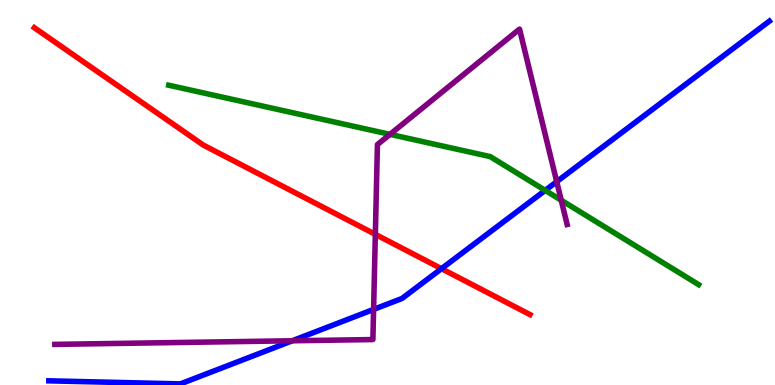[{'lines': ['blue', 'red'], 'intersections': [{'x': 5.7, 'y': 3.02}]}, {'lines': ['green', 'red'], 'intersections': []}, {'lines': ['purple', 'red'], 'intersections': [{'x': 4.84, 'y': 3.91}]}, {'lines': ['blue', 'green'], 'intersections': [{'x': 7.03, 'y': 5.06}]}, {'lines': ['blue', 'purple'], 'intersections': [{'x': 3.77, 'y': 1.15}, {'x': 4.82, 'y': 1.96}, {'x': 7.18, 'y': 5.28}]}, {'lines': ['green', 'purple'], 'intersections': [{'x': 5.03, 'y': 6.51}, {'x': 7.24, 'y': 4.8}]}]